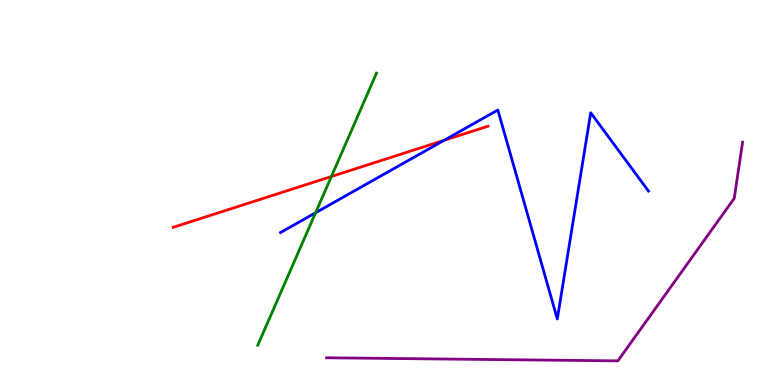[{'lines': ['blue', 'red'], 'intersections': [{'x': 5.73, 'y': 6.36}]}, {'lines': ['green', 'red'], 'intersections': [{'x': 4.28, 'y': 5.42}]}, {'lines': ['purple', 'red'], 'intersections': []}, {'lines': ['blue', 'green'], 'intersections': [{'x': 4.07, 'y': 4.47}]}, {'lines': ['blue', 'purple'], 'intersections': []}, {'lines': ['green', 'purple'], 'intersections': []}]